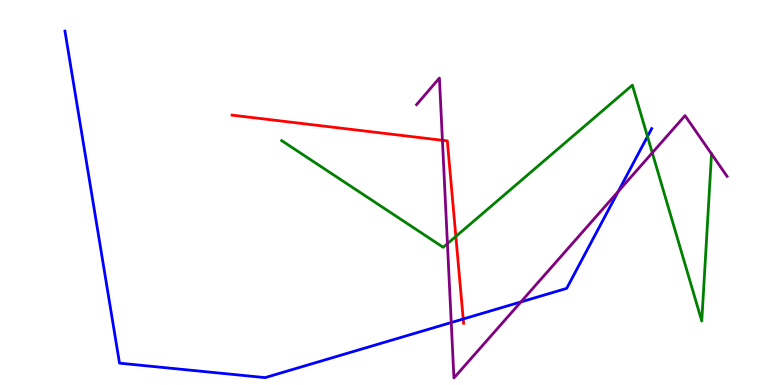[{'lines': ['blue', 'red'], 'intersections': [{'x': 5.98, 'y': 1.71}]}, {'lines': ['green', 'red'], 'intersections': [{'x': 5.88, 'y': 3.86}]}, {'lines': ['purple', 'red'], 'intersections': [{'x': 5.71, 'y': 6.36}]}, {'lines': ['blue', 'green'], 'intersections': [{'x': 8.35, 'y': 6.45}]}, {'lines': ['blue', 'purple'], 'intersections': [{'x': 5.82, 'y': 1.62}, {'x': 6.72, 'y': 2.16}, {'x': 7.98, 'y': 5.03}]}, {'lines': ['green', 'purple'], 'intersections': [{'x': 5.77, 'y': 3.67}, {'x': 8.42, 'y': 6.03}]}]